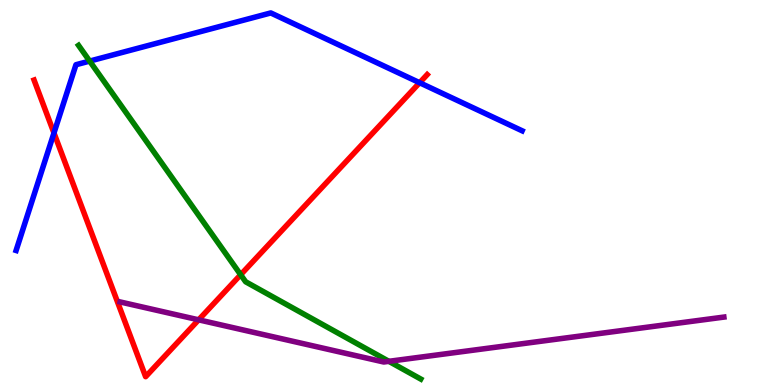[{'lines': ['blue', 'red'], 'intersections': [{'x': 0.696, 'y': 6.55}, {'x': 5.41, 'y': 7.85}]}, {'lines': ['green', 'red'], 'intersections': [{'x': 3.11, 'y': 2.86}]}, {'lines': ['purple', 'red'], 'intersections': [{'x': 2.56, 'y': 1.69}]}, {'lines': ['blue', 'green'], 'intersections': [{'x': 1.16, 'y': 8.41}]}, {'lines': ['blue', 'purple'], 'intersections': []}, {'lines': ['green', 'purple'], 'intersections': [{'x': 5.02, 'y': 0.615}]}]